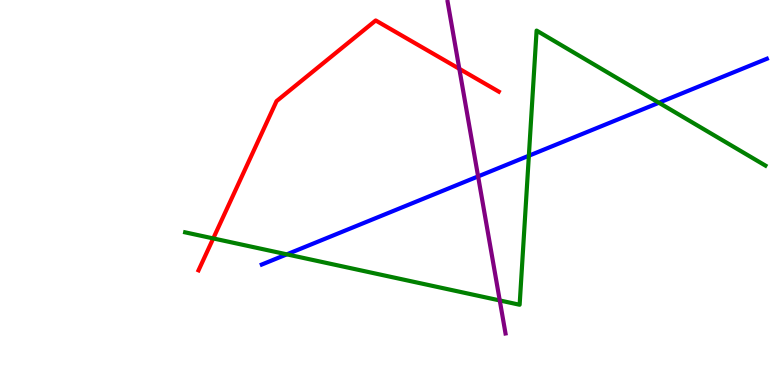[{'lines': ['blue', 'red'], 'intersections': []}, {'lines': ['green', 'red'], 'intersections': [{'x': 2.75, 'y': 3.81}]}, {'lines': ['purple', 'red'], 'intersections': [{'x': 5.93, 'y': 8.21}]}, {'lines': ['blue', 'green'], 'intersections': [{'x': 3.7, 'y': 3.39}, {'x': 6.82, 'y': 5.95}, {'x': 8.5, 'y': 7.33}]}, {'lines': ['blue', 'purple'], 'intersections': [{'x': 6.17, 'y': 5.42}]}, {'lines': ['green', 'purple'], 'intersections': [{'x': 6.45, 'y': 2.2}]}]